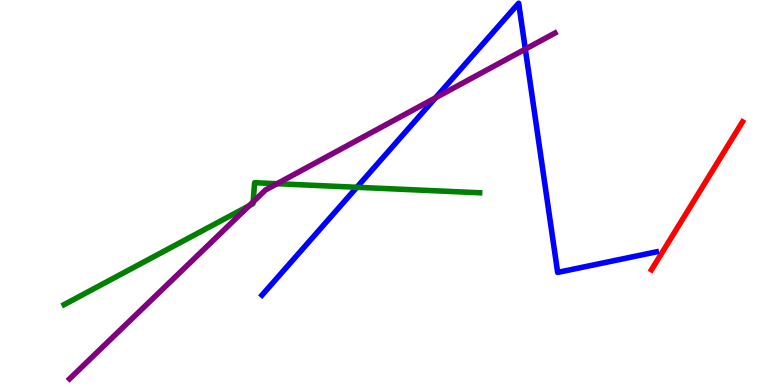[{'lines': ['blue', 'red'], 'intersections': []}, {'lines': ['green', 'red'], 'intersections': []}, {'lines': ['purple', 'red'], 'intersections': []}, {'lines': ['blue', 'green'], 'intersections': [{'x': 4.6, 'y': 5.14}]}, {'lines': ['blue', 'purple'], 'intersections': [{'x': 5.62, 'y': 7.46}, {'x': 6.78, 'y': 8.72}]}, {'lines': ['green', 'purple'], 'intersections': [{'x': 3.22, 'y': 4.66}, {'x': 3.27, 'y': 4.76}, {'x': 3.58, 'y': 5.23}]}]